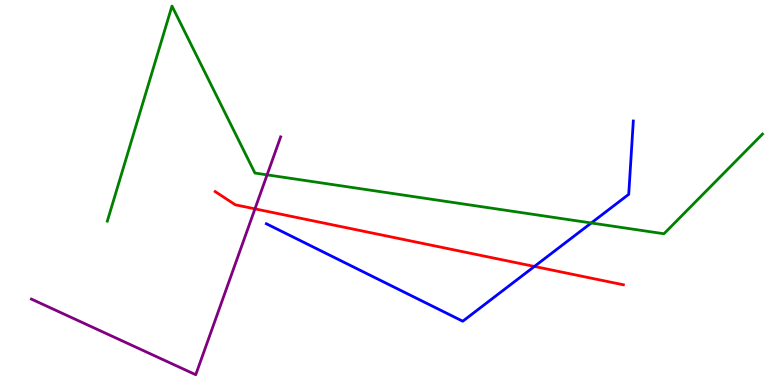[{'lines': ['blue', 'red'], 'intersections': [{'x': 6.9, 'y': 3.08}]}, {'lines': ['green', 'red'], 'intersections': []}, {'lines': ['purple', 'red'], 'intersections': [{'x': 3.29, 'y': 4.58}]}, {'lines': ['blue', 'green'], 'intersections': [{'x': 7.63, 'y': 4.21}]}, {'lines': ['blue', 'purple'], 'intersections': []}, {'lines': ['green', 'purple'], 'intersections': [{'x': 3.45, 'y': 5.46}]}]